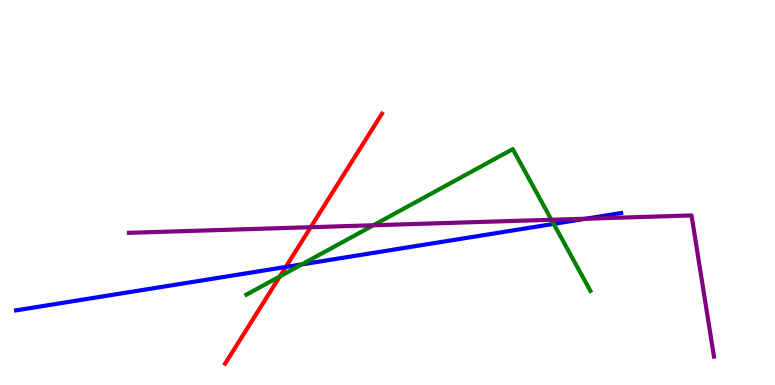[{'lines': ['blue', 'red'], 'intersections': [{'x': 3.69, 'y': 3.07}]}, {'lines': ['green', 'red'], 'intersections': [{'x': 3.61, 'y': 2.82}]}, {'lines': ['purple', 'red'], 'intersections': [{'x': 4.01, 'y': 4.1}]}, {'lines': ['blue', 'green'], 'intersections': [{'x': 3.89, 'y': 3.13}, {'x': 7.14, 'y': 4.18}]}, {'lines': ['blue', 'purple'], 'intersections': [{'x': 7.56, 'y': 4.32}]}, {'lines': ['green', 'purple'], 'intersections': [{'x': 4.82, 'y': 4.15}, {'x': 7.12, 'y': 4.29}]}]